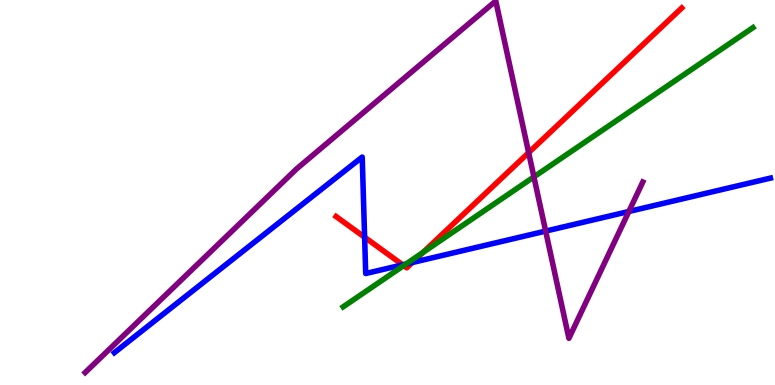[{'lines': ['blue', 'red'], 'intersections': [{'x': 4.7, 'y': 3.84}, {'x': 5.2, 'y': 3.12}, {'x': 5.32, 'y': 3.18}]}, {'lines': ['green', 'red'], 'intersections': [{'x': 5.21, 'y': 3.1}, {'x': 5.46, 'y': 3.44}]}, {'lines': ['purple', 'red'], 'intersections': [{'x': 6.82, 'y': 6.04}]}, {'lines': ['blue', 'green'], 'intersections': [{'x': 5.24, 'y': 3.14}]}, {'lines': ['blue', 'purple'], 'intersections': [{'x': 7.04, 'y': 4.0}, {'x': 8.11, 'y': 4.51}]}, {'lines': ['green', 'purple'], 'intersections': [{'x': 6.89, 'y': 5.41}]}]